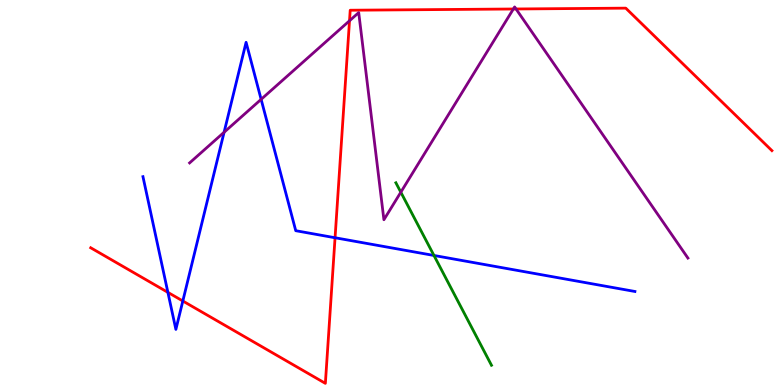[{'lines': ['blue', 'red'], 'intersections': [{'x': 2.17, 'y': 2.41}, {'x': 2.36, 'y': 2.18}, {'x': 4.32, 'y': 3.82}]}, {'lines': ['green', 'red'], 'intersections': []}, {'lines': ['purple', 'red'], 'intersections': [{'x': 4.51, 'y': 9.46}, {'x': 6.62, 'y': 9.77}, {'x': 6.66, 'y': 9.77}]}, {'lines': ['blue', 'green'], 'intersections': [{'x': 5.6, 'y': 3.36}]}, {'lines': ['blue', 'purple'], 'intersections': [{'x': 2.89, 'y': 6.56}, {'x': 3.37, 'y': 7.42}]}, {'lines': ['green', 'purple'], 'intersections': [{'x': 5.17, 'y': 5.01}]}]